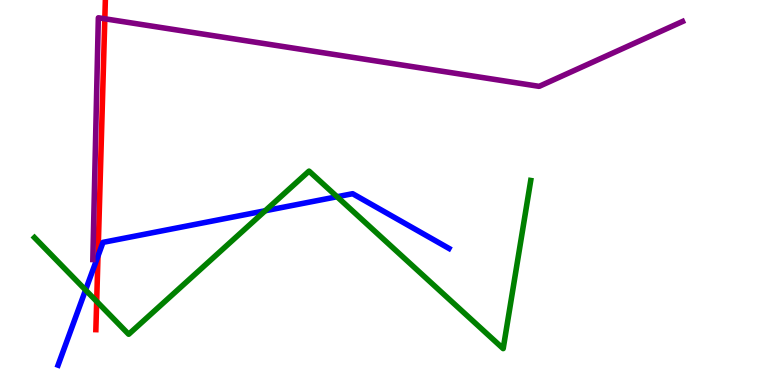[{'lines': ['blue', 'red'], 'intersections': [{'x': 1.26, 'y': 3.35}]}, {'lines': ['green', 'red'], 'intersections': [{'x': 1.25, 'y': 2.17}]}, {'lines': ['purple', 'red'], 'intersections': [{'x': 1.35, 'y': 9.51}]}, {'lines': ['blue', 'green'], 'intersections': [{'x': 1.1, 'y': 2.47}, {'x': 3.42, 'y': 4.53}, {'x': 4.35, 'y': 4.89}]}, {'lines': ['blue', 'purple'], 'intersections': []}, {'lines': ['green', 'purple'], 'intersections': []}]